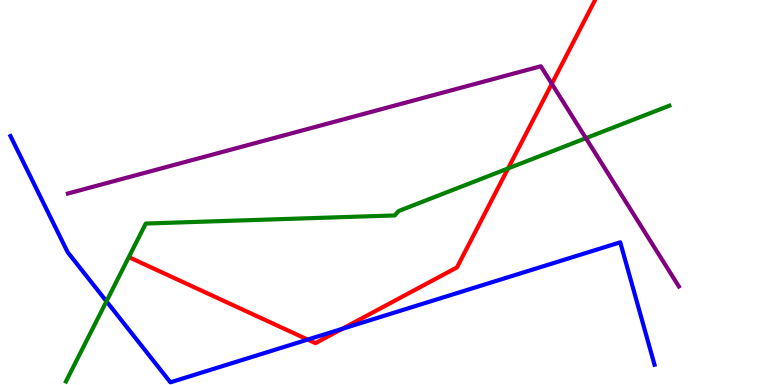[{'lines': ['blue', 'red'], 'intersections': [{'x': 3.97, 'y': 1.18}, {'x': 4.42, 'y': 1.46}]}, {'lines': ['green', 'red'], 'intersections': [{'x': 6.56, 'y': 5.63}]}, {'lines': ['purple', 'red'], 'intersections': [{'x': 7.12, 'y': 7.82}]}, {'lines': ['blue', 'green'], 'intersections': [{'x': 1.37, 'y': 2.17}]}, {'lines': ['blue', 'purple'], 'intersections': []}, {'lines': ['green', 'purple'], 'intersections': [{'x': 7.56, 'y': 6.41}]}]